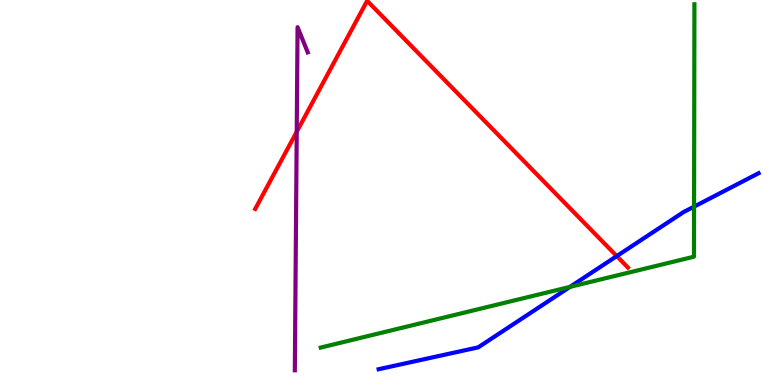[{'lines': ['blue', 'red'], 'intersections': [{'x': 7.96, 'y': 3.35}]}, {'lines': ['green', 'red'], 'intersections': []}, {'lines': ['purple', 'red'], 'intersections': [{'x': 3.83, 'y': 6.58}]}, {'lines': ['blue', 'green'], 'intersections': [{'x': 7.36, 'y': 2.55}, {'x': 8.96, 'y': 4.63}]}, {'lines': ['blue', 'purple'], 'intersections': []}, {'lines': ['green', 'purple'], 'intersections': []}]